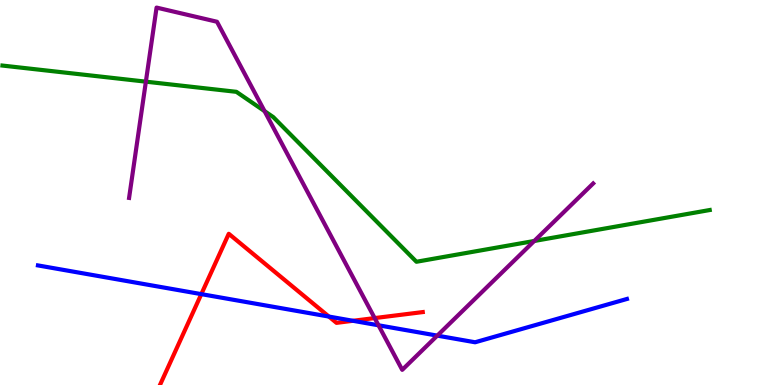[{'lines': ['blue', 'red'], 'intersections': [{'x': 2.6, 'y': 2.36}, {'x': 4.24, 'y': 1.78}, {'x': 4.55, 'y': 1.67}]}, {'lines': ['green', 'red'], 'intersections': []}, {'lines': ['purple', 'red'], 'intersections': [{'x': 4.83, 'y': 1.74}]}, {'lines': ['blue', 'green'], 'intersections': []}, {'lines': ['blue', 'purple'], 'intersections': [{'x': 4.88, 'y': 1.55}, {'x': 5.64, 'y': 1.28}]}, {'lines': ['green', 'purple'], 'intersections': [{'x': 1.88, 'y': 7.88}, {'x': 3.41, 'y': 7.11}, {'x': 6.89, 'y': 3.74}]}]